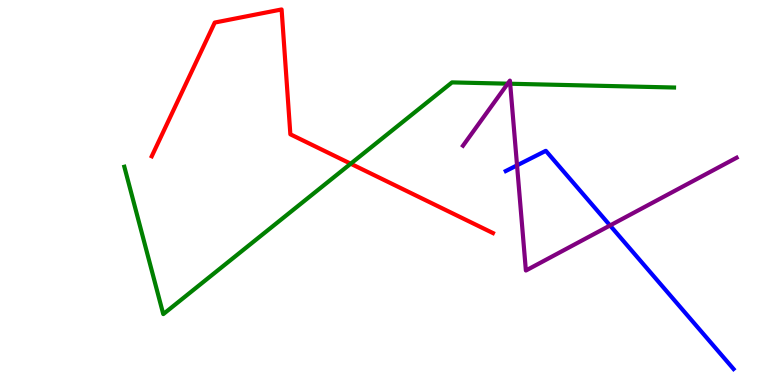[{'lines': ['blue', 'red'], 'intersections': []}, {'lines': ['green', 'red'], 'intersections': [{'x': 4.53, 'y': 5.75}]}, {'lines': ['purple', 'red'], 'intersections': []}, {'lines': ['blue', 'green'], 'intersections': []}, {'lines': ['blue', 'purple'], 'intersections': [{'x': 6.67, 'y': 5.71}, {'x': 7.87, 'y': 4.14}]}, {'lines': ['green', 'purple'], 'intersections': [{'x': 6.55, 'y': 7.83}, {'x': 6.58, 'y': 7.82}]}]